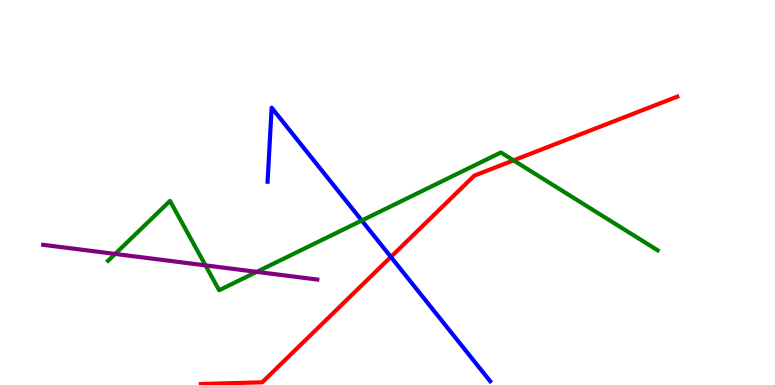[{'lines': ['blue', 'red'], 'intersections': [{'x': 5.04, 'y': 3.33}]}, {'lines': ['green', 'red'], 'intersections': [{'x': 6.63, 'y': 5.83}]}, {'lines': ['purple', 'red'], 'intersections': []}, {'lines': ['blue', 'green'], 'intersections': [{'x': 4.67, 'y': 4.27}]}, {'lines': ['blue', 'purple'], 'intersections': []}, {'lines': ['green', 'purple'], 'intersections': [{'x': 1.49, 'y': 3.4}, {'x': 2.65, 'y': 3.11}, {'x': 3.31, 'y': 2.94}]}]